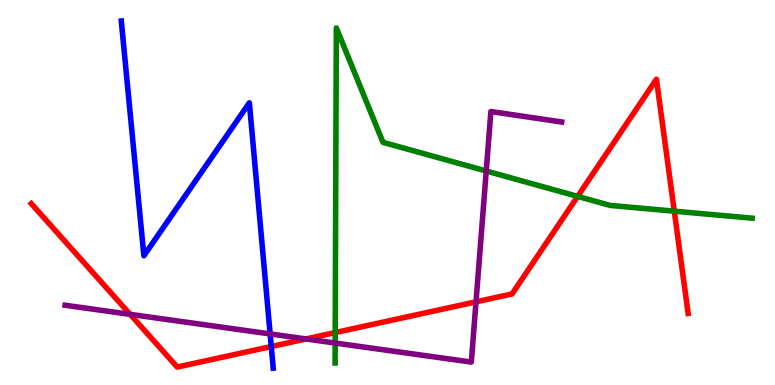[{'lines': ['blue', 'red'], 'intersections': [{'x': 3.5, 'y': 0.999}]}, {'lines': ['green', 'red'], 'intersections': [{'x': 4.33, 'y': 1.36}, {'x': 7.45, 'y': 4.9}, {'x': 8.7, 'y': 4.51}]}, {'lines': ['purple', 'red'], 'intersections': [{'x': 1.68, 'y': 1.84}, {'x': 3.95, 'y': 1.2}, {'x': 6.14, 'y': 2.16}]}, {'lines': ['blue', 'green'], 'intersections': []}, {'lines': ['blue', 'purple'], 'intersections': [{'x': 3.49, 'y': 1.33}]}, {'lines': ['green', 'purple'], 'intersections': [{'x': 4.32, 'y': 1.09}, {'x': 6.27, 'y': 5.56}]}]